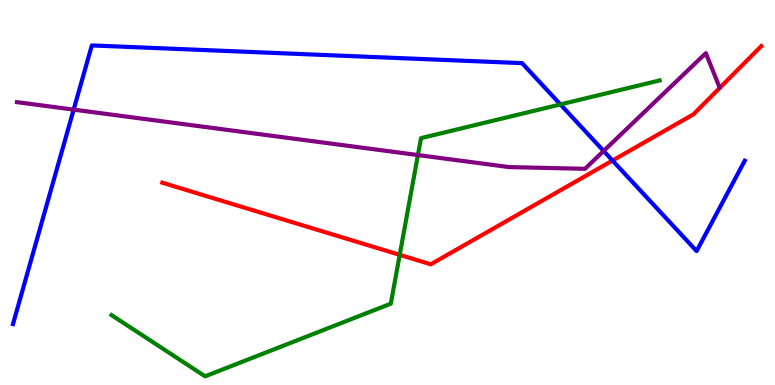[{'lines': ['blue', 'red'], 'intersections': [{'x': 7.9, 'y': 5.83}]}, {'lines': ['green', 'red'], 'intersections': [{'x': 5.16, 'y': 3.38}]}, {'lines': ['purple', 'red'], 'intersections': []}, {'lines': ['blue', 'green'], 'intersections': [{'x': 7.23, 'y': 7.29}]}, {'lines': ['blue', 'purple'], 'intersections': [{'x': 0.951, 'y': 7.15}, {'x': 7.79, 'y': 6.08}]}, {'lines': ['green', 'purple'], 'intersections': [{'x': 5.39, 'y': 5.97}]}]